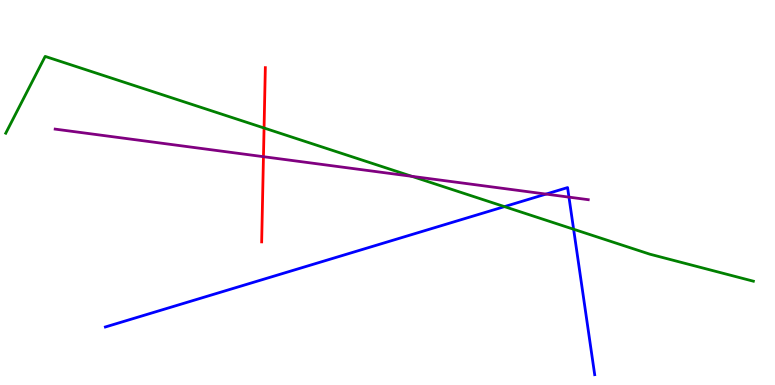[{'lines': ['blue', 'red'], 'intersections': []}, {'lines': ['green', 'red'], 'intersections': [{'x': 3.41, 'y': 6.68}]}, {'lines': ['purple', 'red'], 'intersections': [{'x': 3.4, 'y': 5.93}]}, {'lines': ['blue', 'green'], 'intersections': [{'x': 6.51, 'y': 4.63}, {'x': 7.4, 'y': 4.05}]}, {'lines': ['blue', 'purple'], 'intersections': [{'x': 7.05, 'y': 4.96}, {'x': 7.34, 'y': 4.88}]}, {'lines': ['green', 'purple'], 'intersections': [{'x': 5.31, 'y': 5.42}]}]